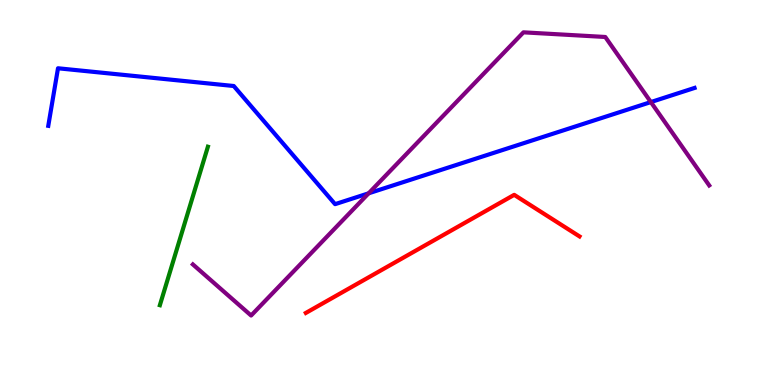[{'lines': ['blue', 'red'], 'intersections': []}, {'lines': ['green', 'red'], 'intersections': []}, {'lines': ['purple', 'red'], 'intersections': []}, {'lines': ['blue', 'green'], 'intersections': []}, {'lines': ['blue', 'purple'], 'intersections': [{'x': 4.76, 'y': 4.98}, {'x': 8.4, 'y': 7.35}]}, {'lines': ['green', 'purple'], 'intersections': []}]